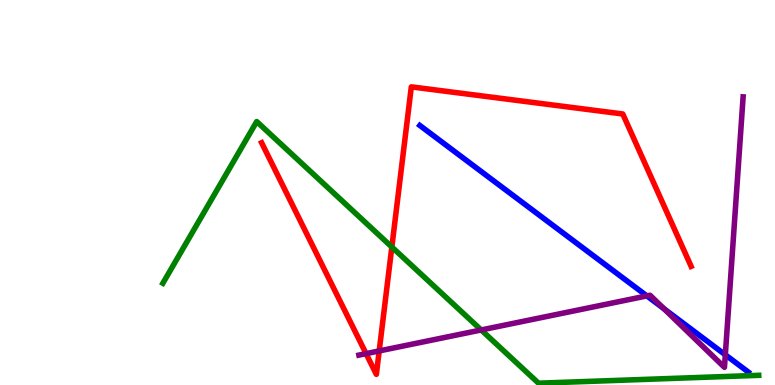[{'lines': ['blue', 'red'], 'intersections': []}, {'lines': ['green', 'red'], 'intersections': [{'x': 5.06, 'y': 3.58}]}, {'lines': ['purple', 'red'], 'intersections': [{'x': 4.72, 'y': 0.815}, {'x': 4.89, 'y': 0.885}]}, {'lines': ['blue', 'green'], 'intersections': []}, {'lines': ['blue', 'purple'], 'intersections': [{'x': 8.35, 'y': 2.31}, {'x': 8.57, 'y': 1.98}, {'x': 9.36, 'y': 0.785}]}, {'lines': ['green', 'purple'], 'intersections': [{'x': 6.21, 'y': 1.43}]}]